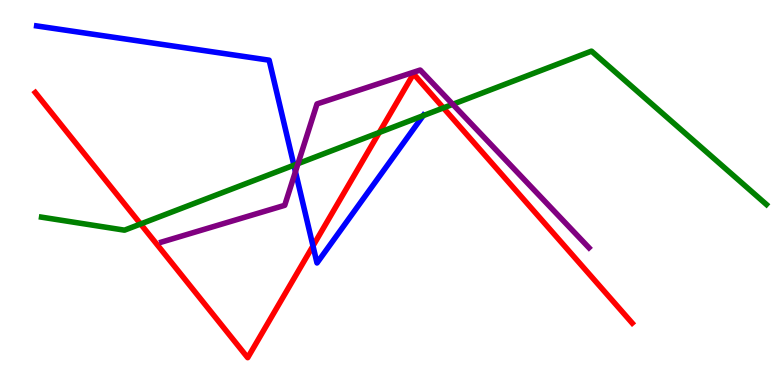[{'lines': ['blue', 'red'], 'intersections': [{'x': 4.04, 'y': 3.61}]}, {'lines': ['green', 'red'], 'intersections': [{'x': 1.81, 'y': 4.18}, {'x': 4.89, 'y': 6.56}, {'x': 5.72, 'y': 7.2}]}, {'lines': ['purple', 'red'], 'intersections': []}, {'lines': ['blue', 'green'], 'intersections': [{'x': 3.79, 'y': 5.71}, {'x': 5.46, 'y': 7.0}]}, {'lines': ['blue', 'purple'], 'intersections': [{'x': 3.81, 'y': 5.54}]}, {'lines': ['green', 'purple'], 'intersections': [{'x': 3.85, 'y': 5.75}, {'x': 5.84, 'y': 7.29}]}]